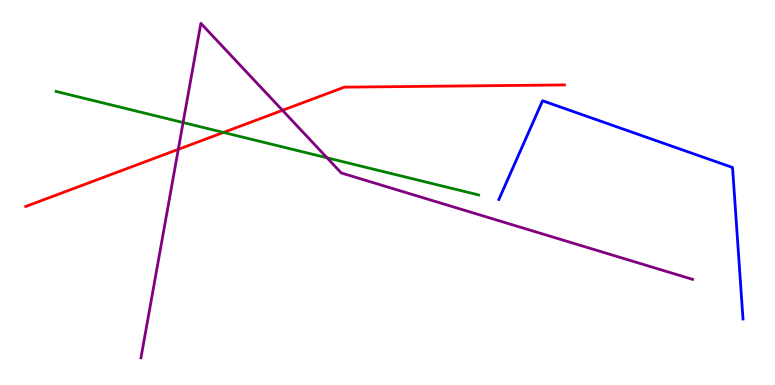[{'lines': ['blue', 'red'], 'intersections': []}, {'lines': ['green', 'red'], 'intersections': [{'x': 2.88, 'y': 6.56}]}, {'lines': ['purple', 'red'], 'intersections': [{'x': 2.3, 'y': 6.12}, {'x': 3.64, 'y': 7.13}]}, {'lines': ['blue', 'green'], 'intersections': []}, {'lines': ['blue', 'purple'], 'intersections': []}, {'lines': ['green', 'purple'], 'intersections': [{'x': 2.36, 'y': 6.82}, {'x': 4.22, 'y': 5.9}]}]